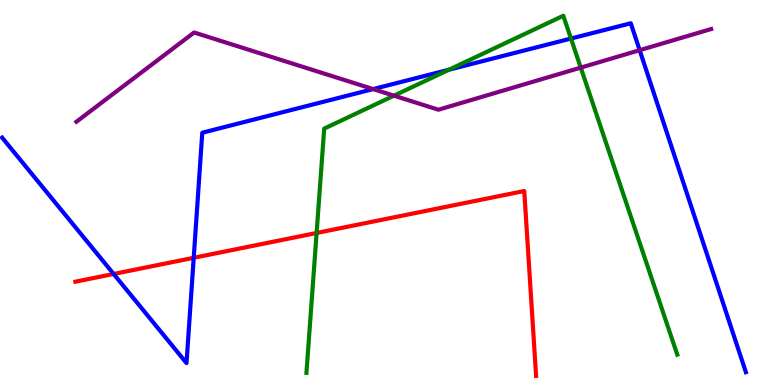[{'lines': ['blue', 'red'], 'intersections': [{'x': 1.47, 'y': 2.88}, {'x': 2.5, 'y': 3.3}]}, {'lines': ['green', 'red'], 'intersections': [{'x': 4.09, 'y': 3.95}]}, {'lines': ['purple', 'red'], 'intersections': []}, {'lines': ['blue', 'green'], 'intersections': [{'x': 5.79, 'y': 8.19}, {'x': 7.37, 'y': 9.0}]}, {'lines': ['blue', 'purple'], 'intersections': [{'x': 4.81, 'y': 7.69}, {'x': 8.25, 'y': 8.7}]}, {'lines': ['green', 'purple'], 'intersections': [{'x': 5.08, 'y': 7.52}, {'x': 7.49, 'y': 8.24}]}]